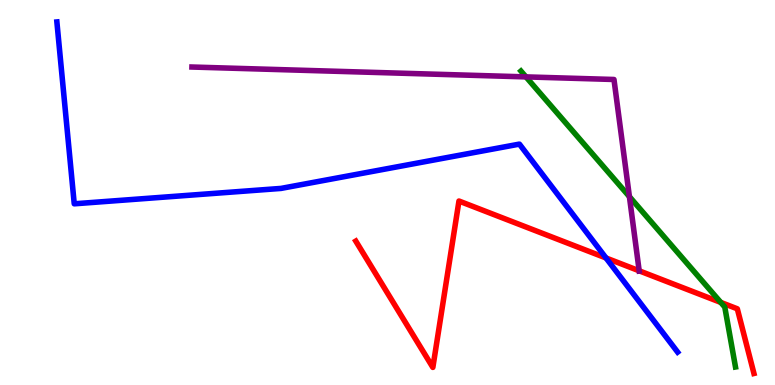[{'lines': ['blue', 'red'], 'intersections': [{'x': 7.82, 'y': 3.3}]}, {'lines': ['green', 'red'], 'intersections': [{'x': 9.3, 'y': 2.15}]}, {'lines': ['purple', 'red'], 'intersections': [{'x': 8.25, 'y': 2.97}]}, {'lines': ['blue', 'green'], 'intersections': []}, {'lines': ['blue', 'purple'], 'intersections': []}, {'lines': ['green', 'purple'], 'intersections': [{'x': 6.79, 'y': 8.0}, {'x': 8.12, 'y': 4.89}]}]